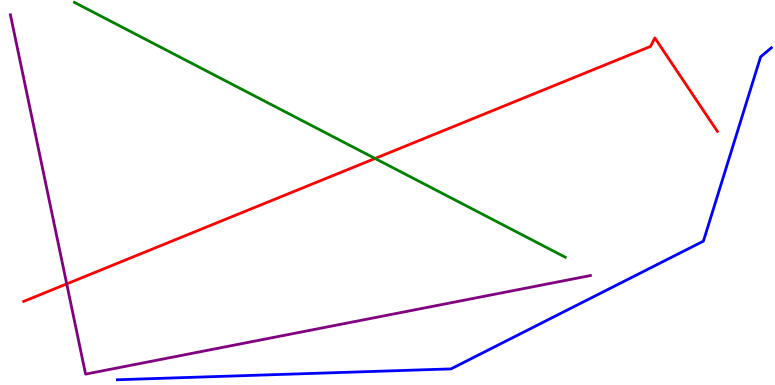[{'lines': ['blue', 'red'], 'intersections': []}, {'lines': ['green', 'red'], 'intersections': [{'x': 4.84, 'y': 5.88}]}, {'lines': ['purple', 'red'], 'intersections': [{'x': 0.861, 'y': 2.63}]}, {'lines': ['blue', 'green'], 'intersections': []}, {'lines': ['blue', 'purple'], 'intersections': []}, {'lines': ['green', 'purple'], 'intersections': []}]